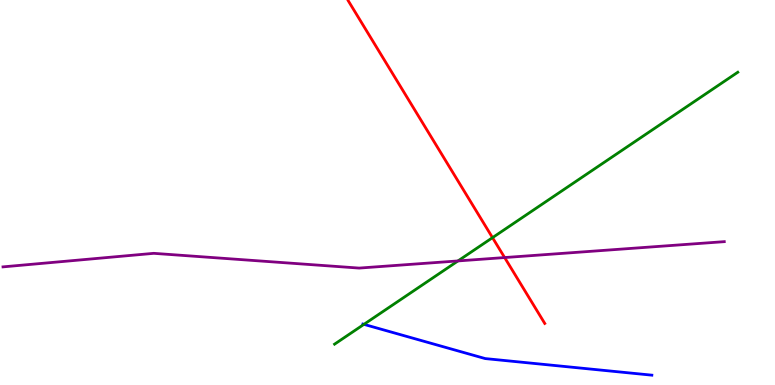[{'lines': ['blue', 'red'], 'intersections': []}, {'lines': ['green', 'red'], 'intersections': [{'x': 6.35, 'y': 3.83}]}, {'lines': ['purple', 'red'], 'intersections': [{'x': 6.51, 'y': 3.31}]}, {'lines': ['blue', 'green'], 'intersections': [{'x': 4.7, 'y': 1.58}]}, {'lines': ['blue', 'purple'], 'intersections': []}, {'lines': ['green', 'purple'], 'intersections': [{'x': 5.91, 'y': 3.22}]}]